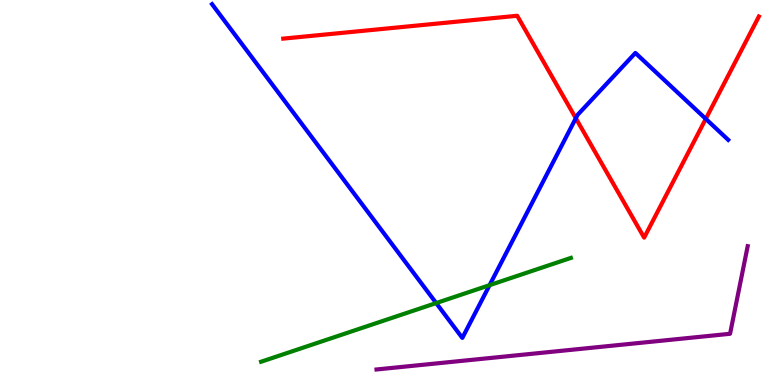[{'lines': ['blue', 'red'], 'intersections': [{'x': 7.43, 'y': 6.93}, {'x': 9.11, 'y': 6.91}]}, {'lines': ['green', 'red'], 'intersections': []}, {'lines': ['purple', 'red'], 'intersections': []}, {'lines': ['blue', 'green'], 'intersections': [{'x': 5.63, 'y': 2.13}, {'x': 6.32, 'y': 2.59}]}, {'lines': ['blue', 'purple'], 'intersections': []}, {'lines': ['green', 'purple'], 'intersections': []}]